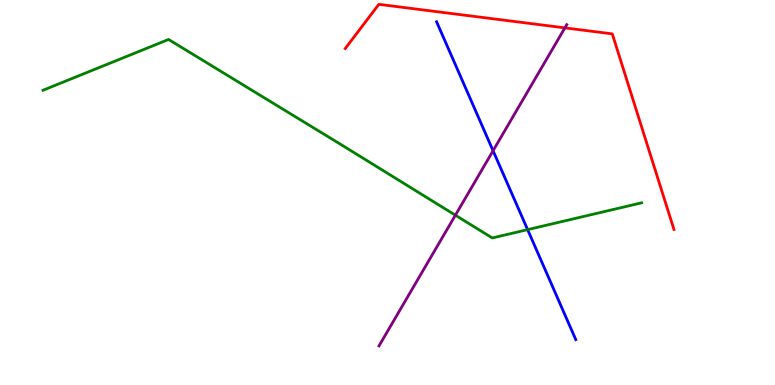[{'lines': ['blue', 'red'], 'intersections': []}, {'lines': ['green', 'red'], 'intersections': []}, {'lines': ['purple', 'red'], 'intersections': [{'x': 7.29, 'y': 9.28}]}, {'lines': ['blue', 'green'], 'intersections': [{'x': 6.81, 'y': 4.04}]}, {'lines': ['blue', 'purple'], 'intersections': [{'x': 6.36, 'y': 6.08}]}, {'lines': ['green', 'purple'], 'intersections': [{'x': 5.88, 'y': 4.41}]}]